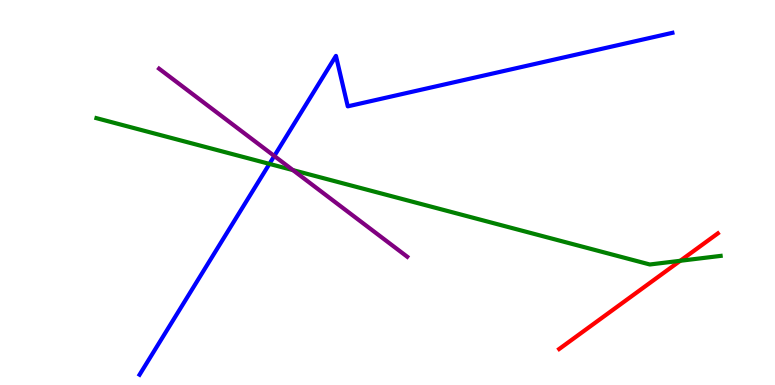[{'lines': ['blue', 'red'], 'intersections': []}, {'lines': ['green', 'red'], 'intersections': [{'x': 8.78, 'y': 3.23}]}, {'lines': ['purple', 'red'], 'intersections': []}, {'lines': ['blue', 'green'], 'intersections': [{'x': 3.48, 'y': 5.74}]}, {'lines': ['blue', 'purple'], 'intersections': [{'x': 3.54, 'y': 5.95}]}, {'lines': ['green', 'purple'], 'intersections': [{'x': 3.78, 'y': 5.58}]}]